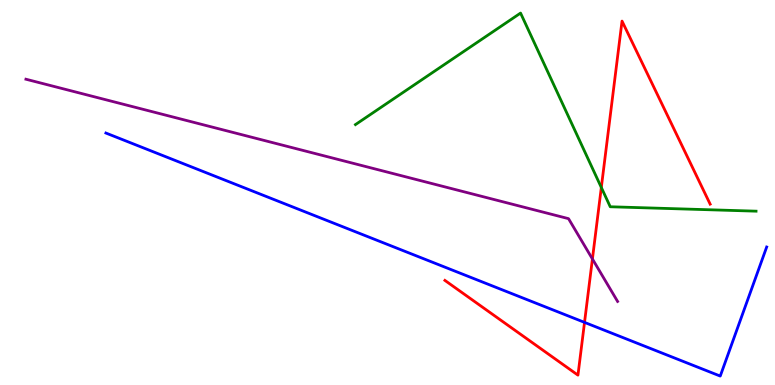[{'lines': ['blue', 'red'], 'intersections': [{'x': 7.54, 'y': 1.63}]}, {'lines': ['green', 'red'], 'intersections': [{'x': 7.76, 'y': 5.13}]}, {'lines': ['purple', 'red'], 'intersections': [{'x': 7.64, 'y': 3.27}]}, {'lines': ['blue', 'green'], 'intersections': []}, {'lines': ['blue', 'purple'], 'intersections': []}, {'lines': ['green', 'purple'], 'intersections': []}]